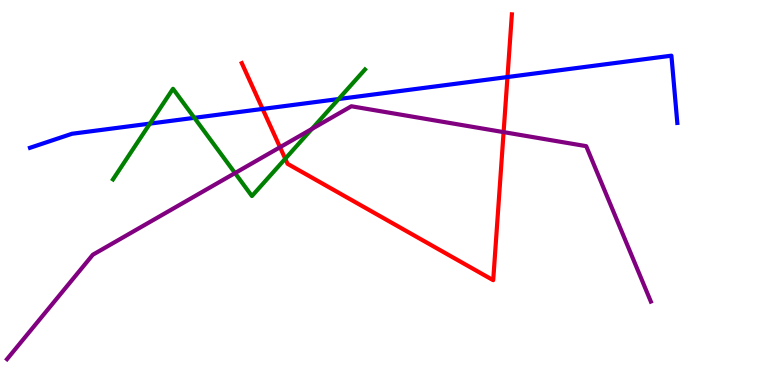[{'lines': ['blue', 'red'], 'intersections': [{'x': 3.39, 'y': 7.17}, {'x': 6.55, 'y': 8.0}]}, {'lines': ['green', 'red'], 'intersections': [{'x': 3.68, 'y': 5.88}]}, {'lines': ['purple', 'red'], 'intersections': [{'x': 3.61, 'y': 6.18}, {'x': 6.5, 'y': 6.57}]}, {'lines': ['blue', 'green'], 'intersections': [{'x': 1.93, 'y': 6.79}, {'x': 2.51, 'y': 6.94}, {'x': 4.37, 'y': 7.43}]}, {'lines': ['blue', 'purple'], 'intersections': []}, {'lines': ['green', 'purple'], 'intersections': [{'x': 3.03, 'y': 5.5}, {'x': 4.02, 'y': 6.65}]}]